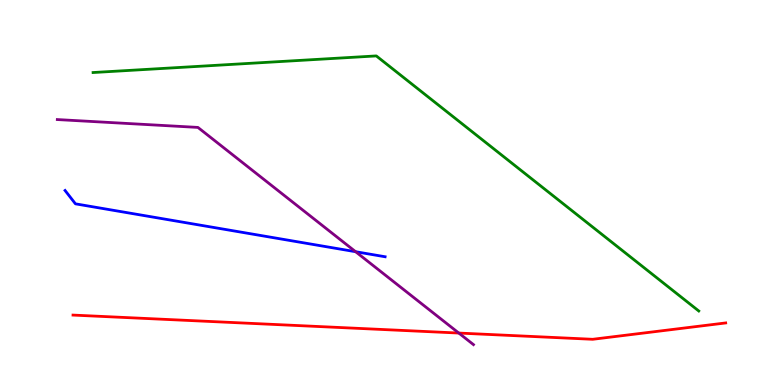[{'lines': ['blue', 'red'], 'intersections': []}, {'lines': ['green', 'red'], 'intersections': []}, {'lines': ['purple', 'red'], 'intersections': [{'x': 5.92, 'y': 1.35}]}, {'lines': ['blue', 'green'], 'intersections': []}, {'lines': ['blue', 'purple'], 'intersections': [{'x': 4.59, 'y': 3.46}]}, {'lines': ['green', 'purple'], 'intersections': []}]